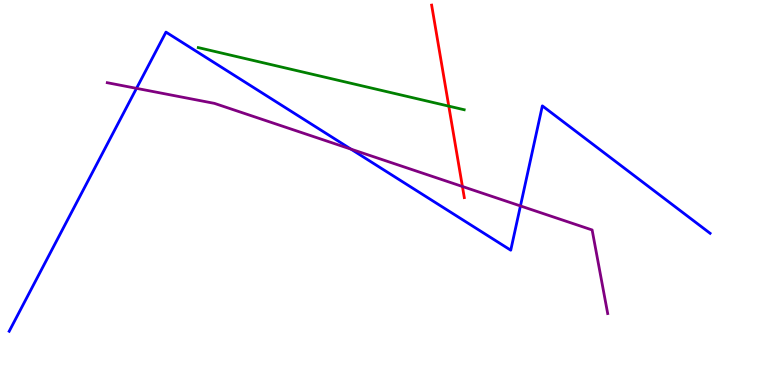[{'lines': ['blue', 'red'], 'intersections': []}, {'lines': ['green', 'red'], 'intersections': [{'x': 5.79, 'y': 7.24}]}, {'lines': ['purple', 'red'], 'intersections': [{'x': 5.97, 'y': 5.16}]}, {'lines': ['blue', 'green'], 'intersections': []}, {'lines': ['blue', 'purple'], 'intersections': [{'x': 1.76, 'y': 7.71}, {'x': 4.53, 'y': 6.13}, {'x': 6.72, 'y': 4.65}]}, {'lines': ['green', 'purple'], 'intersections': []}]